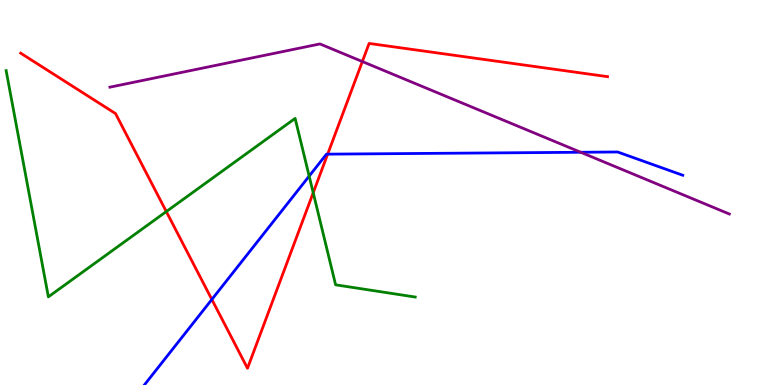[{'lines': ['blue', 'red'], 'intersections': [{'x': 2.73, 'y': 2.22}, {'x': 4.23, 'y': 6.0}]}, {'lines': ['green', 'red'], 'intersections': [{'x': 2.15, 'y': 4.5}, {'x': 4.04, 'y': 4.99}]}, {'lines': ['purple', 'red'], 'intersections': [{'x': 4.68, 'y': 8.4}]}, {'lines': ['blue', 'green'], 'intersections': [{'x': 3.99, 'y': 5.43}]}, {'lines': ['blue', 'purple'], 'intersections': [{'x': 7.49, 'y': 6.05}]}, {'lines': ['green', 'purple'], 'intersections': []}]